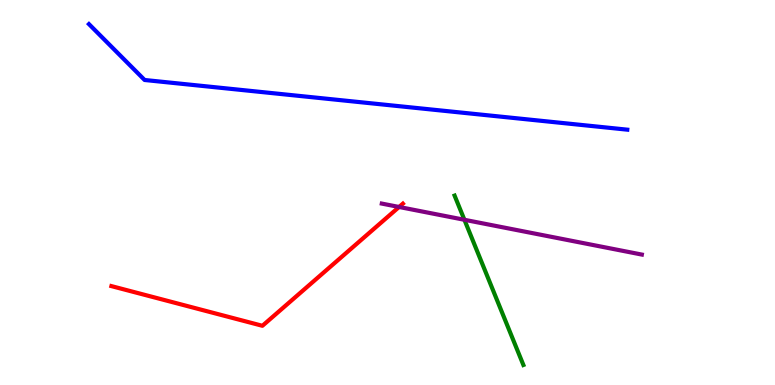[{'lines': ['blue', 'red'], 'intersections': []}, {'lines': ['green', 'red'], 'intersections': []}, {'lines': ['purple', 'red'], 'intersections': [{'x': 5.15, 'y': 4.62}]}, {'lines': ['blue', 'green'], 'intersections': []}, {'lines': ['blue', 'purple'], 'intersections': []}, {'lines': ['green', 'purple'], 'intersections': [{'x': 5.99, 'y': 4.29}]}]